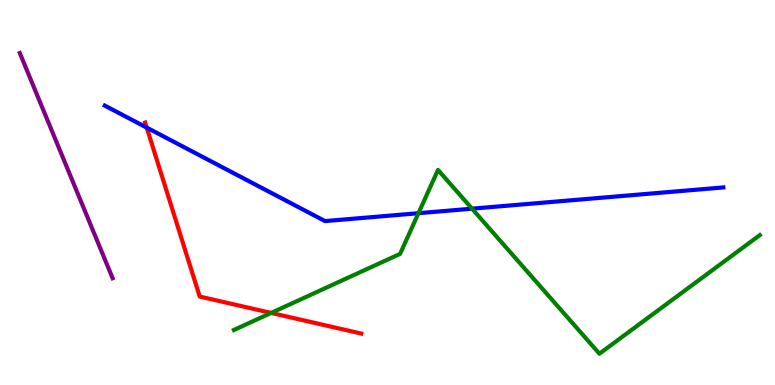[{'lines': ['blue', 'red'], 'intersections': [{'x': 1.89, 'y': 6.69}]}, {'lines': ['green', 'red'], 'intersections': [{'x': 3.5, 'y': 1.87}]}, {'lines': ['purple', 'red'], 'intersections': []}, {'lines': ['blue', 'green'], 'intersections': [{'x': 5.4, 'y': 4.46}, {'x': 6.09, 'y': 4.58}]}, {'lines': ['blue', 'purple'], 'intersections': []}, {'lines': ['green', 'purple'], 'intersections': []}]